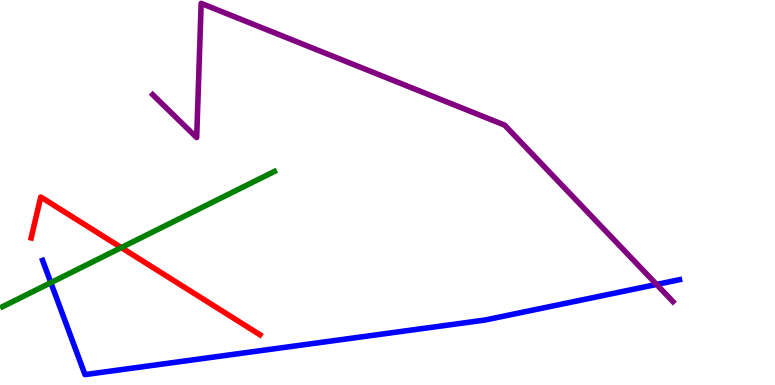[{'lines': ['blue', 'red'], 'intersections': []}, {'lines': ['green', 'red'], 'intersections': [{'x': 1.57, 'y': 3.57}]}, {'lines': ['purple', 'red'], 'intersections': []}, {'lines': ['blue', 'green'], 'intersections': [{'x': 0.656, 'y': 2.66}]}, {'lines': ['blue', 'purple'], 'intersections': [{'x': 8.47, 'y': 2.61}]}, {'lines': ['green', 'purple'], 'intersections': []}]